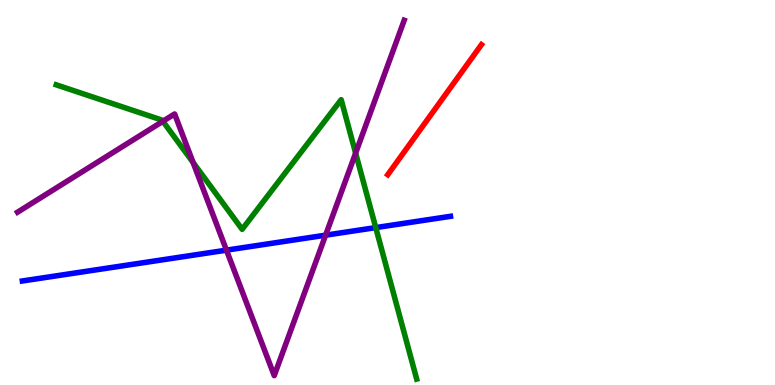[{'lines': ['blue', 'red'], 'intersections': []}, {'lines': ['green', 'red'], 'intersections': []}, {'lines': ['purple', 'red'], 'intersections': []}, {'lines': ['blue', 'green'], 'intersections': [{'x': 4.85, 'y': 4.09}]}, {'lines': ['blue', 'purple'], 'intersections': [{'x': 2.92, 'y': 3.5}, {'x': 4.2, 'y': 3.89}]}, {'lines': ['green', 'purple'], 'intersections': [{'x': 2.1, 'y': 6.85}, {'x': 2.49, 'y': 5.78}, {'x': 4.59, 'y': 6.02}]}]